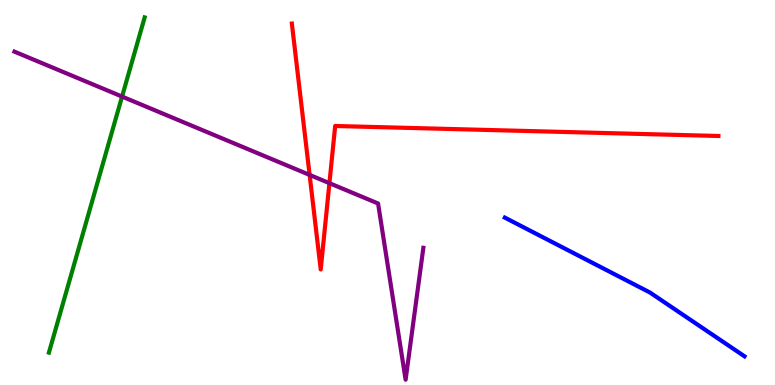[{'lines': ['blue', 'red'], 'intersections': []}, {'lines': ['green', 'red'], 'intersections': []}, {'lines': ['purple', 'red'], 'intersections': [{'x': 4.0, 'y': 5.46}, {'x': 4.25, 'y': 5.24}]}, {'lines': ['blue', 'green'], 'intersections': []}, {'lines': ['blue', 'purple'], 'intersections': []}, {'lines': ['green', 'purple'], 'intersections': [{'x': 1.57, 'y': 7.49}]}]